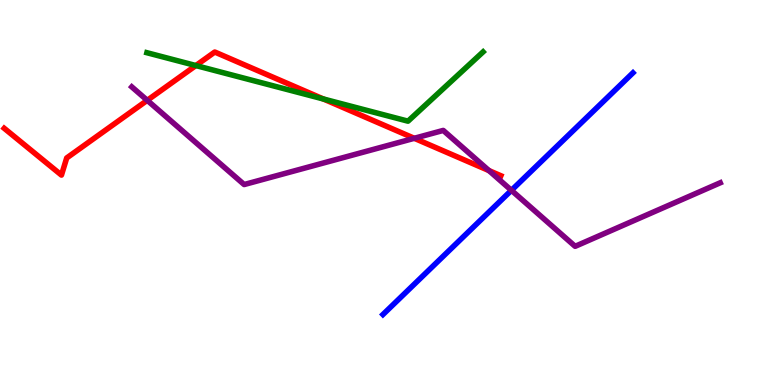[{'lines': ['blue', 'red'], 'intersections': []}, {'lines': ['green', 'red'], 'intersections': [{'x': 2.53, 'y': 8.3}, {'x': 4.17, 'y': 7.43}]}, {'lines': ['purple', 'red'], 'intersections': [{'x': 1.9, 'y': 7.39}, {'x': 5.35, 'y': 6.41}, {'x': 6.31, 'y': 5.57}]}, {'lines': ['blue', 'green'], 'intersections': []}, {'lines': ['blue', 'purple'], 'intersections': [{'x': 6.6, 'y': 5.06}]}, {'lines': ['green', 'purple'], 'intersections': []}]